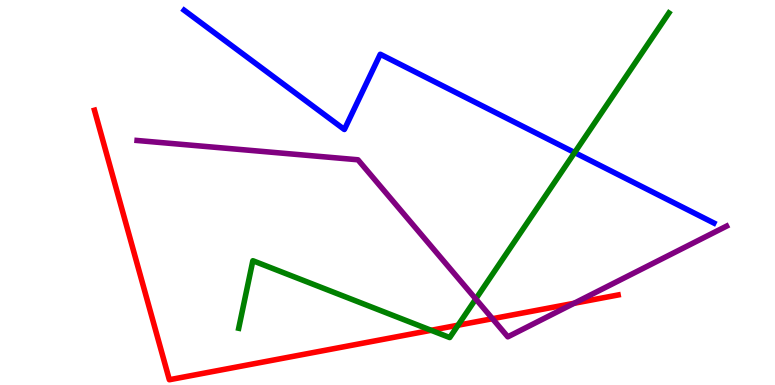[{'lines': ['blue', 'red'], 'intersections': []}, {'lines': ['green', 'red'], 'intersections': [{'x': 5.56, 'y': 1.42}, {'x': 5.91, 'y': 1.55}]}, {'lines': ['purple', 'red'], 'intersections': [{'x': 6.35, 'y': 1.72}, {'x': 7.41, 'y': 2.12}]}, {'lines': ['blue', 'green'], 'intersections': [{'x': 7.41, 'y': 6.04}]}, {'lines': ['blue', 'purple'], 'intersections': []}, {'lines': ['green', 'purple'], 'intersections': [{'x': 6.14, 'y': 2.23}]}]